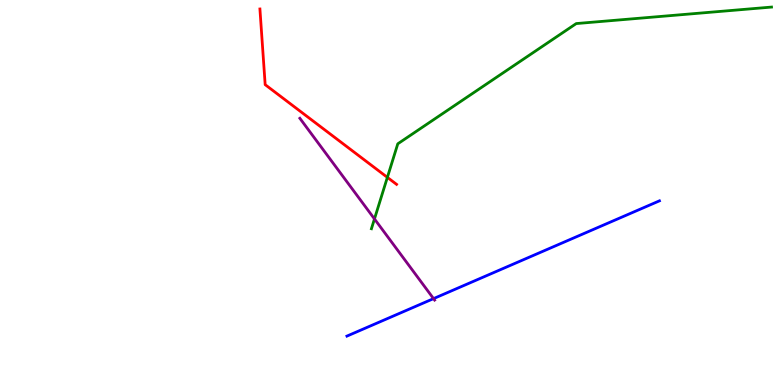[{'lines': ['blue', 'red'], 'intersections': []}, {'lines': ['green', 'red'], 'intersections': [{'x': 5.0, 'y': 5.39}]}, {'lines': ['purple', 'red'], 'intersections': []}, {'lines': ['blue', 'green'], 'intersections': []}, {'lines': ['blue', 'purple'], 'intersections': [{'x': 5.59, 'y': 2.24}]}, {'lines': ['green', 'purple'], 'intersections': [{'x': 4.83, 'y': 4.31}]}]